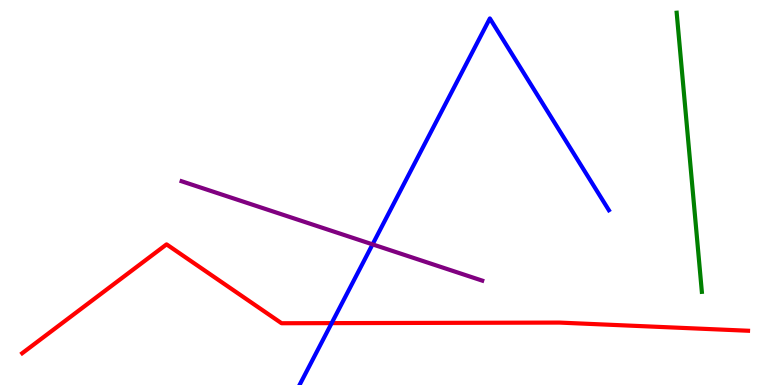[{'lines': ['blue', 'red'], 'intersections': [{'x': 4.28, 'y': 1.61}]}, {'lines': ['green', 'red'], 'intersections': []}, {'lines': ['purple', 'red'], 'intersections': []}, {'lines': ['blue', 'green'], 'intersections': []}, {'lines': ['blue', 'purple'], 'intersections': [{'x': 4.81, 'y': 3.65}]}, {'lines': ['green', 'purple'], 'intersections': []}]